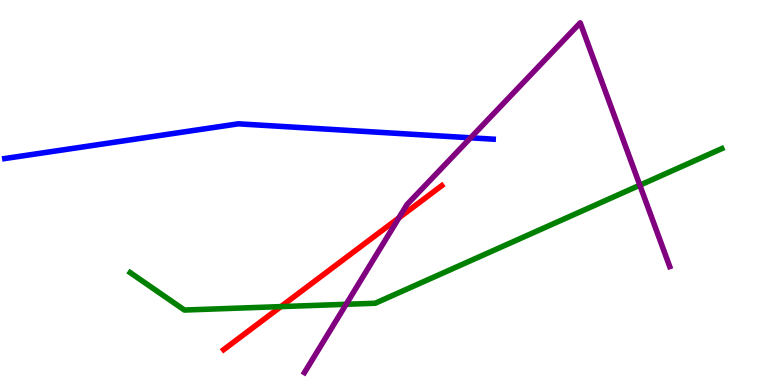[{'lines': ['blue', 'red'], 'intersections': []}, {'lines': ['green', 'red'], 'intersections': [{'x': 3.62, 'y': 2.04}]}, {'lines': ['purple', 'red'], 'intersections': [{'x': 5.15, 'y': 4.34}]}, {'lines': ['blue', 'green'], 'intersections': []}, {'lines': ['blue', 'purple'], 'intersections': [{'x': 6.07, 'y': 6.42}]}, {'lines': ['green', 'purple'], 'intersections': [{'x': 4.47, 'y': 2.1}, {'x': 8.26, 'y': 5.19}]}]